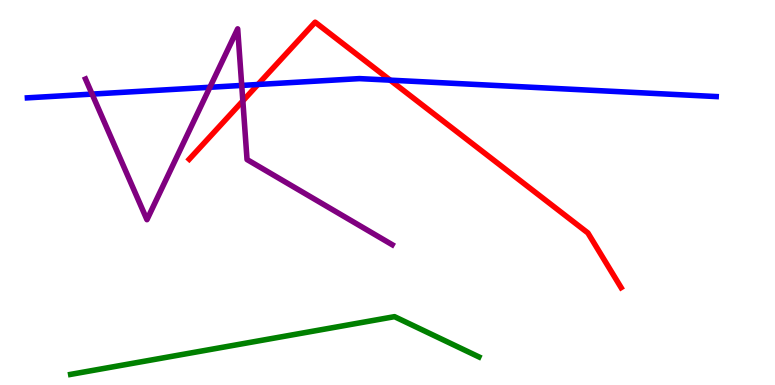[{'lines': ['blue', 'red'], 'intersections': [{'x': 3.33, 'y': 7.81}, {'x': 5.03, 'y': 7.92}]}, {'lines': ['green', 'red'], 'intersections': []}, {'lines': ['purple', 'red'], 'intersections': [{'x': 3.13, 'y': 7.38}]}, {'lines': ['blue', 'green'], 'intersections': []}, {'lines': ['blue', 'purple'], 'intersections': [{'x': 1.19, 'y': 7.56}, {'x': 2.71, 'y': 7.73}, {'x': 3.12, 'y': 7.78}]}, {'lines': ['green', 'purple'], 'intersections': []}]